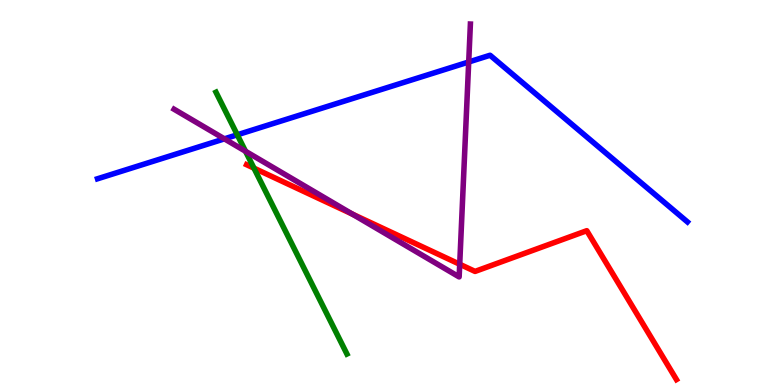[{'lines': ['blue', 'red'], 'intersections': []}, {'lines': ['green', 'red'], 'intersections': [{'x': 3.28, 'y': 5.63}]}, {'lines': ['purple', 'red'], 'intersections': [{'x': 4.55, 'y': 4.44}, {'x': 5.93, 'y': 3.14}]}, {'lines': ['blue', 'green'], 'intersections': [{'x': 3.06, 'y': 6.5}]}, {'lines': ['blue', 'purple'], 'intersections': [{'x': 2.9, 'y': 6.39}, {'x': 6.05, 'y': 8.39}]}, {'lines': ['green', 'purple'], 'intersections': [{'x': 3.17, 'y': 6.07}]}]